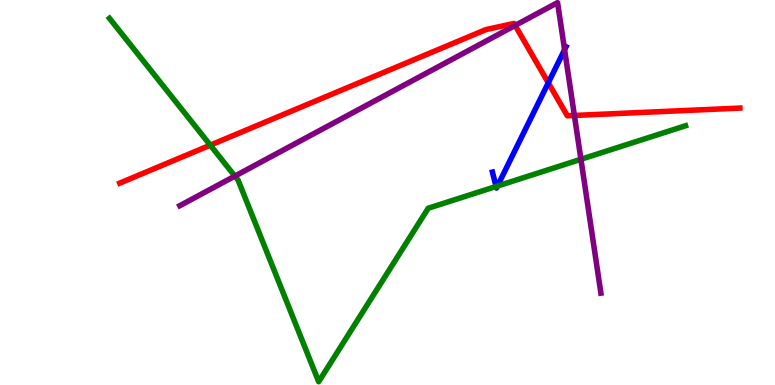[{'lines': ['blue', 'red'], 'intersections': [{'x': 7.07, 'y': 7.85}]}, {'lines': ['green', 'red'], 'intersections': [{'x': 2.71, 'y': 6.23}]}, {'lines': ['purple', 'red'], 'intersections': [{'x': 6.65, 'y': 9.34}, {'x': 7.41, 'y': 7.0}]}, {'lines': ['blue', 'green'], 'intersections': [{'x': 6.4, 'y': 5.16}, {'x': 6.42, 'y': 5.17}]}, {'lines': ['blue', 'purple'], 'intersections': [{'x': 7.28, 'y': 8.71}]}, {'lines': ['green', 'purple'], 'intersections': [{'x': 3.03, 'y': 5.43}, {'x': 7.5, 'y': 5.86}]}]